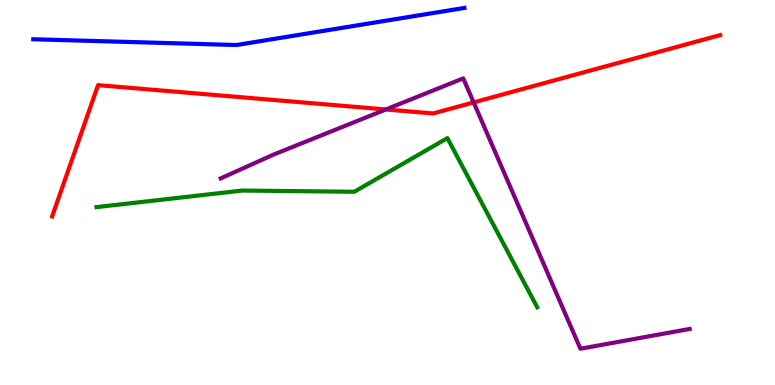[{'lines': ['blue', 'red'], 'intersections': []}, {'lines': ['green', 'red'], 'intersections': []}, {'lines': ['purple', 'red'], 'intersections': [{'x': 4.98, 'y': 7.16}, {'x': 6.11, 'y': 7.34}]}, {'lines': ['blue', 'green'], 'intersections': []}, {'lines': ['blue', 'purple'], 'intersections': []}, {'lines': ['green', 'purple'], 'intersections': []}]